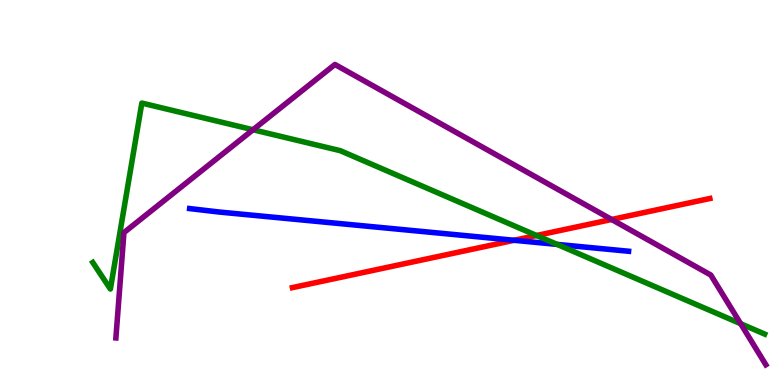[{'lines': ['blue', 'red'], 'intersections': [{'x': 6.63, 'y': 3.76}]}, {'lines': ['green', 'red'], 'intersections': [{'x': 6.92, 'y': 3.88}]}, {'lines': ['purple', 'red'], 'intersections': [{'x': 7.89, 'y': 4.3}]}, {'lines': ['blue', 'green'], 'intersections': [{'x': 7.19, 'y': 3.65}]}, {'lines': ['blue', 'purple'], 'intersections': []}, {'lines': ['green', 'purple'], 'intersections': [{'x': 3.26, 'y': 6.63}, {'x': 9.56, 'y': 1.59}]}]